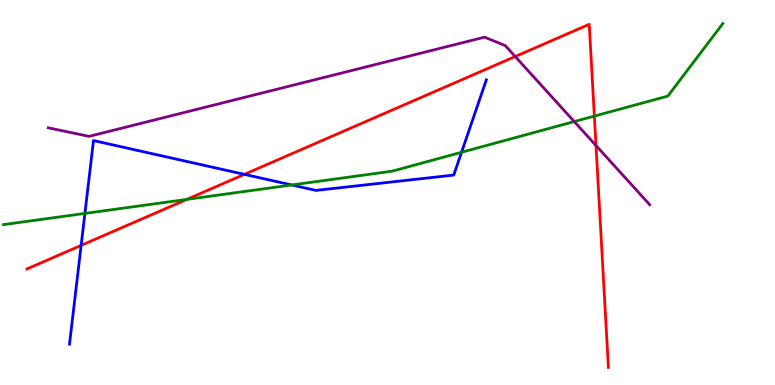[{'lines': ['blue', 'red'], 'intersections': [{'x': 1.05, 'y': 3.63}, {'x': 3.15, 'y': 5.47}]}, {'lines': ['green', 'red'], 'intersections': [{'x': 2.41, 'y': 4.82}, {'x': 7.67, 'y': 6.98}]}, {'lines': ['purple', 'red'], 'intersections': [{'x': 6.65, 'y': 8.53}, {'x': 7.69, 'y': 6.22}]}, {'lines': ['blue', 'green'], 'intersections': [{'x': 1.1, 'y': 4.46}, {'x': 3.76, 'y': 5.2}, {'x': 5.96, 'y': 6.04}]}, {'lines': ['blue', 'purple'], 'intersections': []}, {'lines': ['green', 'purple'], 'intersections': [{'x': 7.41, 'y': 6.84}]}]